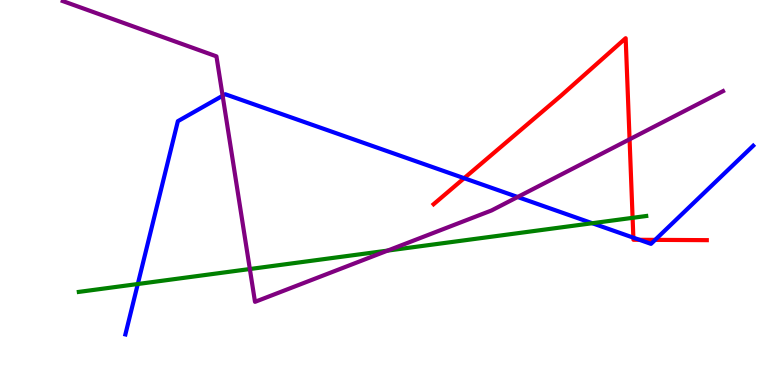[{'lines': ['blue', 'red'], 'intersections': [{'x': 5.99, 'y': 5.37}, {'x': 8.17, 'y': 3.83}, {'x': 8.25, 'y': 3.77}, {'x': 8.45, 'y': 3.77}]}, {'lines': ['green', 'red'], 'intersections': [{'x': 8.16, 'y': 4.34}]}, {'lines': ['purple', 'red'], 'intersections': [{'x': 8.12, 'y': 6.38}]}, {'lines': ['blue', 'green'], 'intersections': [{'x': 1.78, 'y': 2.62}, {'x': 7.64, 'y': 4.2}]}, {'lines': ['blue', 'purple'], 'intersections': [{'x': 2.87, 'y': 7.51}, {'x': 6.68, 'y': 4.88}]}, {'lines': ['green', 'purple'], 'intersections': [{'x': 3.22, 'y': 3.01}, {'x': 5.0, 'y': 3.49}]}]